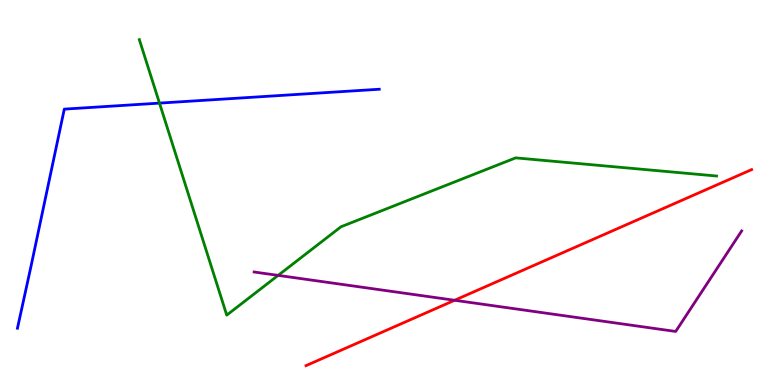[{'lines': ['blue', 'red'], 'intersections': []}, {'lines': ['green', 'red'], 'intersections': []}, {'lines': ['purple', 'red'], 'intersections': [{'x': 5.87, 'y': 2.2}]}, {'lines': ['blue', 'green'], 'intersections': [{'x': 2.06, 'y': 7.32}]}, {'lines': ['blue', 'purple'], 'intersections': []}, {'lines': ['green', 'purple'], 'intersections': [{'x': 3.59, 'y': 2.85}]}]